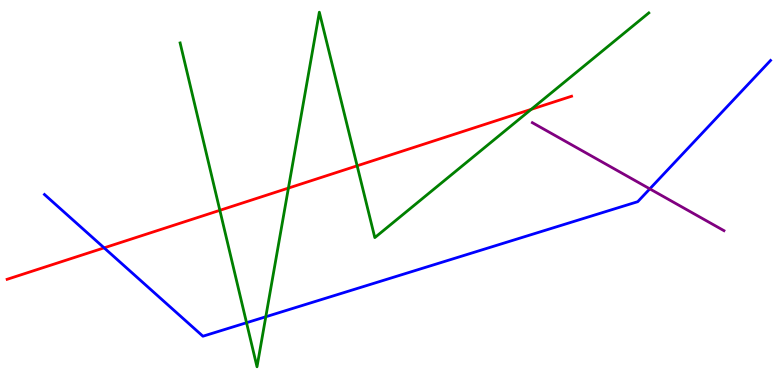[{'lines': ['blue', 'red'], 'intersections': [{'x': 1.34, 'y': 3.56}]}, {'lines': ['green', 'red'], 'intersections': [{'x': 2.84, 'y': 4.54}, {'x': 3.72, 'y': 5.11}, {'x': 4.61, 'y': 5.69}, {'x': 6.85, 'y': 7.16}]}, {'lines': ['purple', 'red'], 'intersections': []}, {'lines': ['blue', 'green'], 'intersections': [{'x': 3.18, 'y': 1.62}, {'x': 3.43, 'y': 1.77}]}, {'lines': ['blue', 'purple'], 'intersections': [{'x': 8.38, 'y': 5.09}]}, {'lines': ['green', 'purple'], 'intersections': []}]